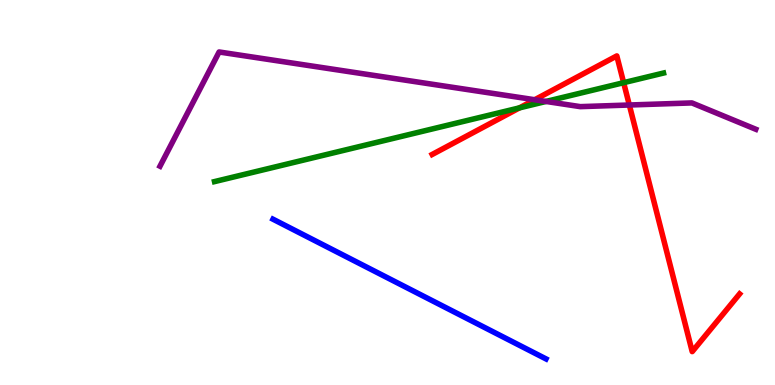[{'lines': ['blue', 'red'], 'intersections': []}, {'lines': ['green', 'red'], 'intersections': [{'x': 6.7, 'y': 7.2}, {'x': 8.05, 'y': 7.85}]}, {'lines': ['purple', 'red'], 'intersections': [{'x': 6.9, 'y': 7.41}, {'x': 8.12, 'y': 7.27}]}, {'lines': ['blue', 'green'], 'intersections': []}, {'lines': ['blue', 'purple'], 'intersections': []}, {'lines': ['green', 'purple'], 'intersections': [{'x': 7.05, 'y': 7.36}]}]